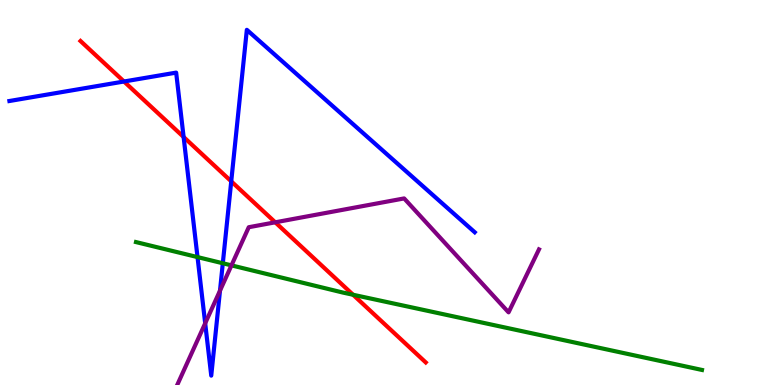[{'lines': ['blue', 'red'], 'intersections': [{'x': 1.6, 'y': 7.88}, {'x': 2.37, 'y': 6.44}, {'x': 2.98, 'y': 5.29}]}, {'lines': ['green', 'red'], 'intersections': [{'x': 4.56, 'y': 2.34}]}, {'lines': ['purple', 'red'], 'intersections': [{'x': 3.55, 'y': 4.23}]}, {'lines': ['blue', 'green'], 'intersections': [{'x': 2.55, 'y': 3.32}, {'x': 2.87, 'y': 3.16}]}, {'lines': ['blue', 'purple'], 'intersections': [{'x': 2.65, 'y': 1.6}, {'x': 2.84, 'y': 2.45}]}, {'lines': ['green', 'purple'], 'intersections': [{'x': 2.99, 'y': 3.11}]}]